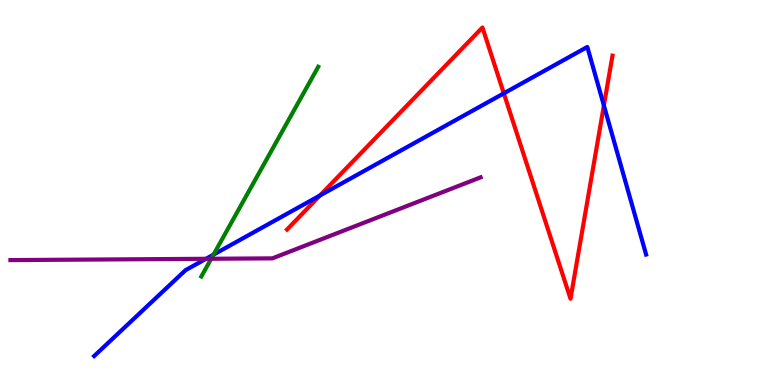[{'lines': ['blue', 'red'], 'intersections': [{'x': 4.13, 'y': 4.92}, {'x': 6.5, 'y': 7.58}, {'x': 7.79, 'y': 7.26}]}, {'lines': ['green', 'red'], 'intersections': []}, {'lines': ['purple', 'red'], 'intersections': []}, {'lines': ['blue', 'green'], 'intersections': [{'x': 2.76, 'y': 3.39}]}, {'lines': ['blue', 'purple'], 'intersections': [{'x': 2.66, 'y': 3.28}]}, {'lines': ['green', 'purple'], 'intersections': [{'x': 2.73, 'y': 3.28}]}]